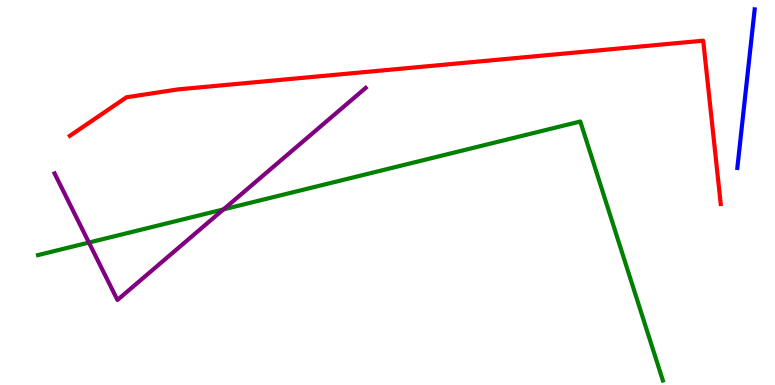[{'lines': ['blue', 'red'], 'intersections': []}, {'lines': ['green', 'red'], 'intersections': []}, {'lines': ['purple', 'red'], 'intersections': []}, {'lines': ['blue', 'green'], 'intersections': []}, {'lines': ['blue', 'purple'], 'intersections': []}, {'lines': ['green', 'purple'], 'intersections': [{'x': 1.15, 'y': 3.7}, {'x': 2.88, 'y': 4.56}]}]